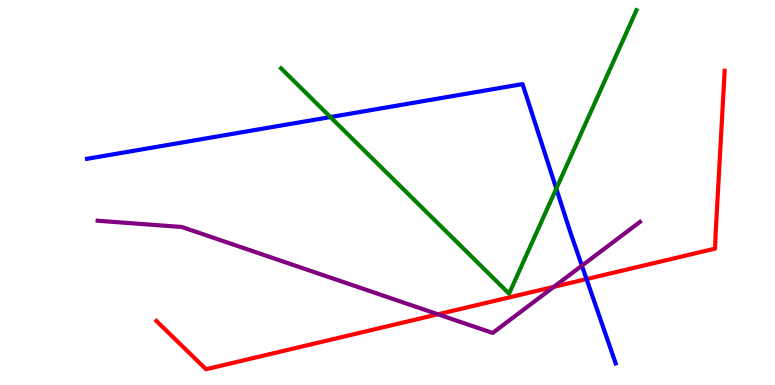[{'lines': ['blue', 'red'], 'intersections': [{'x': 7.57, 'y': 2.75}]}, {'lines': ['green', 'red'], 'intersections': []}, {'lines': ['purple', 'red'], 'intersections': [{'x': 5.65, 'y': 1.84}, {'x': 7.15, 'y': 2.55}]}, {'lines': ['blue', 'green'], 'intersections': [{'x': 4.26, 'y': 6.96}, {'x': 7.18, 'y': 5.1}]}, {'lines': ['blue', 'purple'], 'intersections': [{'x': 7.51, 'y': 3.1}]}, {'lines': ['green', 'purple'], 'intersections': []}]